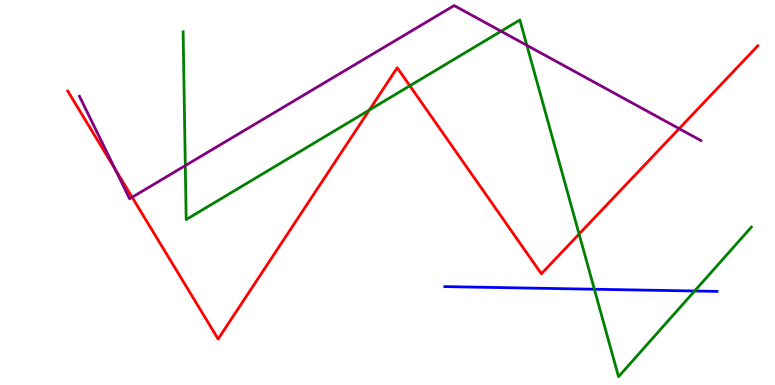[{'lines': ['blue', 'red'], 'intersections': []}, {'lines': ['green', 'red'], 'intersections': [{'x': 4.77, 'y': 7.14}, {'x': 5.29, 'y': 7.77}, {'x': 7.47, 'y': 3.92}]}, {'lines': ['purple', 'red'], 'intersections': [{'x': 1.49, 'y': 5.6}, {'x': 1.71, 'y': 4.88}, {'x': 8.76, 'y': 6.66}]}, {'lines': ['blue', 'green'], 'intersections': [{'x': 7.67, 'y': 2.49}, {'x': 8.96, 'y': 2.44}]}, {'lines': ['blue', 'purple'], 'intersections': []}, {'lines': ['green', 'purple'], 'intersections': [{'x': 2.39, 'y': 5.7}, {'x': 6.47, 'y': 9.19}, {'x': 6.8, 'y': 8.82}]}]